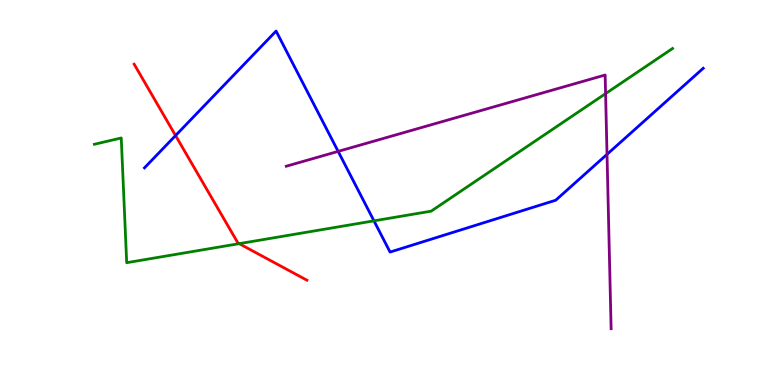[{'lines': ['blue', 'red'], 'intersections': [{'x': 2.27, 'y': 6.48}]}, {'lines': ['green', 'red'], 'intersections': [{'x': 3.09, 'y': 3.67}]}, {'lines': ['purple', 'red'], 'intersections': []}, {'lines': ['blue', 'green'], 'intersections': [{'x': 4.83, 'y': 4.26}]}, {'lines': ['blue', 'purple'], 'intersections': [{'x': 4.36, 'y': 6.07}, {'x': 7.83, 'y': 5.99}]}, {'lines': ['green', 'purple'], 'intersections': [{'x': 7.81, 'y': 7.57}]}]